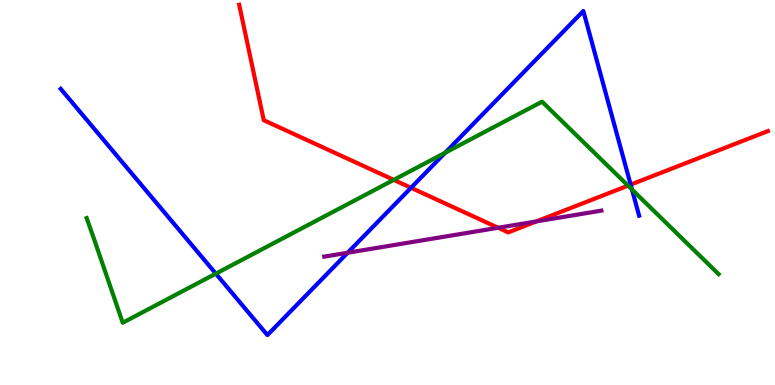[{'lines': ['blue', 'red'], 'intersections': [{'x': 5.3, 'y': 5.12}, {'x': 8.14, 'y': 5.2}]}, {'lines': ['green', 'red'], 'intersections': [{'x': 5.08, 'y': 5.33}, {'x': 8.1, 'y': 5.18}]}, {'lines': ['purple', 'red'], 'intersections': [{'x': 6.43, 'y': 4.08}, {'x': 6.92, 'y': 4.25}]}, {'lines': ['blue', 'green'], 'intersections': [{'x': 2.78, 'y': 2.89}, {'x': 5.74, 'y': 6.03}, {'x': 8.15, 'y': 5.08}]}, {'lines': ['blue', 'purple'], 'intersections': [{'x': 4.49, 'y': 3.44}]}, {'lines': ['green', 'purple'], 'intersections': []}]